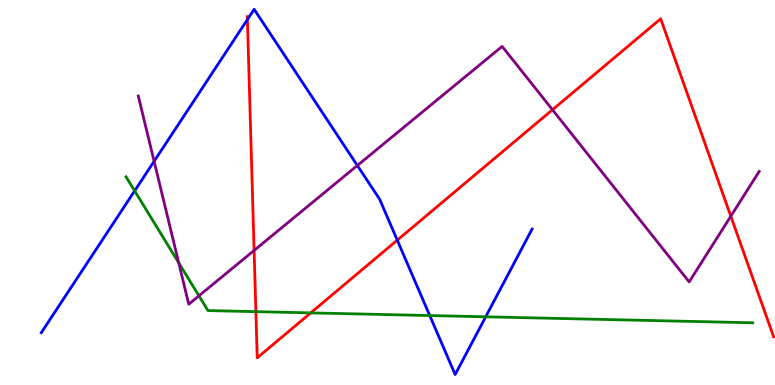[{'lines': ['blue', 'red'], 'intersections': [{'x': 3.19, 'y': 9.49}, {'x': 5.13, 'y': 3.76}]}, {'lines': ['green', 'red'], 'intersections': [{'x': 3.3, 'y': 1.91}, {'x': 4.01, 'y': 1.87}]}, {'lines': ['purple', 'red'], 'intersections': [{'x': 3.28, 'y': 3.5}, {'x': 7.13, 'y': 7.15}, {'x': 9.43, 'y': 4.38}]}, {'lines': ['blue', 'green'], 'intersections': [{'x': 1.74, 'y': 5.04}, {'x': 5.55, 'y': 1.8}, {'x': 6.27, 'y': 1.77}]}, {'lines': ['blue', 'purple'], 'intersections': [{'x': 1.99, 'y': 5.81}, {'x': 4.61, 'y': 5.7}]}, {'lines': ['green', 'purple'], 'intersections': [{'x': 2.31, 'y': 3.17}, {'x': 2.57, 'y': 2.32}]}]